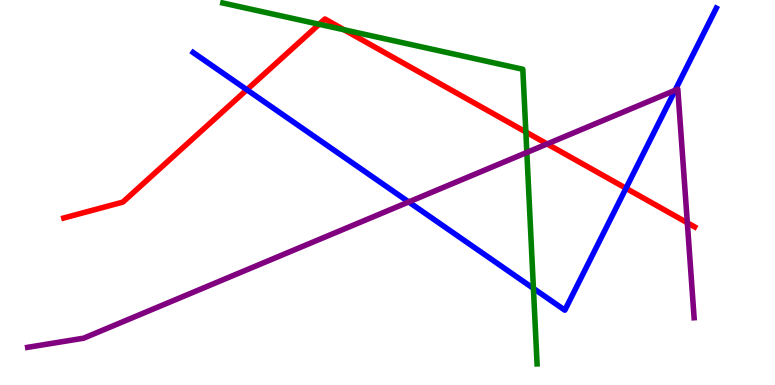[{'lines': ['blue', 'red'], 'intersections': [{'x': 3.19, 'y': 7.67}, {'x': 8.08, 'y': 5.11}]}, {'lines': ['green', 'red'], 'intersections': [{'x': 4.12, 'y': 9.37}, {'x': 4.44, 'y': 9.23}, {'x': 6.79, 'y': 6.57}]}, {'lines': ['purple', 'red'], 'intersections': [{'x': 7.06, 'y': 6.26}, {'x': 8.87, 'y': 4.21}]}, {'lines': ['blue', 'green'], 'intersections': [{'x': 6.88, 'y': 2.51}]}, {'lines': ['blue', 'purple'], 'intersections': [{'x': 5.27, 'y': 4.75}, {'x': 8.71, 'y': 7.65}]}, {'lines': ['green', 'purple'], 'intersections': [{'x': 6.8, 'y': 6.04}]}]